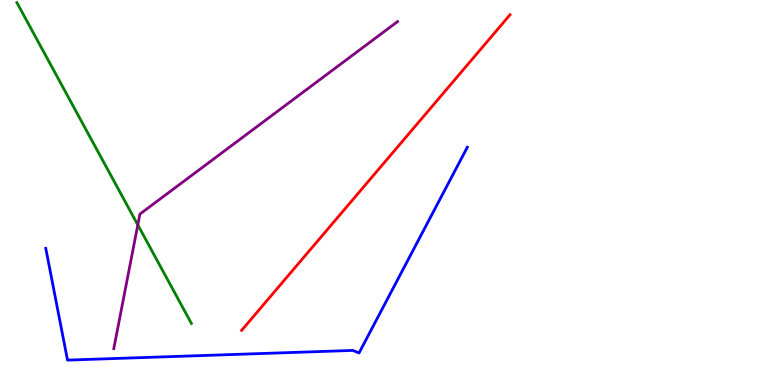[{'lines': ['blue', 'red'], 'intersections': []}, {'lines': ['green', 'red'], 'intersections': []}, {'lines': ['purple', 'red'], 'intersections': []}, {'lines': ['blue', 'green'], 'intersections': []}, {'lines': ['blue', 'purple'], 'intersections': []}, {'lines': ['green', 'purple'], 'intersections': [{'x': 1.78, 'y': 4.16}]}]